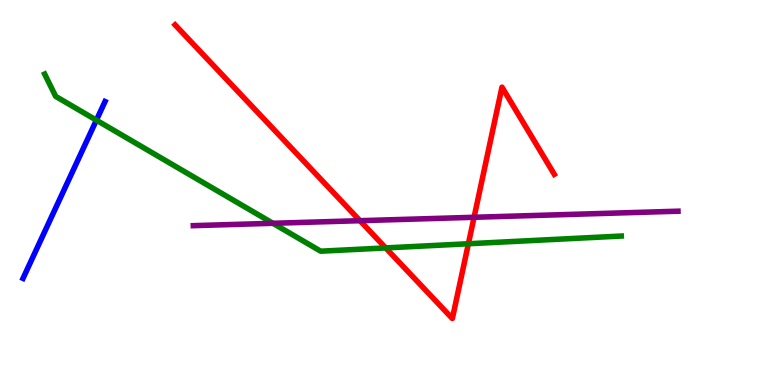[{'lines': ['blue', 'red'], 'intersections': []}, {'lines': ['green', 'red'], 'intersections': [{'x': 4.98, 'y': 3.56}, {'x': 6.04, 'y': 3.67}]}, {'lines': ['purple', 'red'], 'intersections': [{'x': 4.64, 'y': 4.27}, {'x': 6.12, 'y': 4.36}]}, {'lines': ['blue', 'green'], 'intersections': [{'x': 1.24, 'y': 6.88}]}, {'lines': ['blue', 'purple'], 'intersections': []}, {'lines': ['green', 'purple'], 'intersections': [{'x': 3.52, 'y': 4.2}]}]